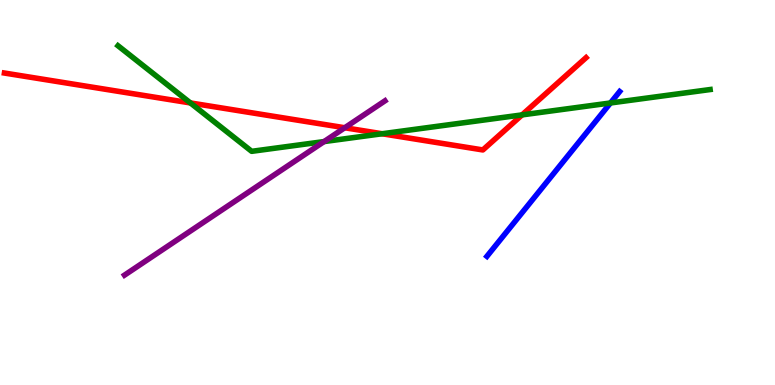[{'lines': ['blue', 'red'], 'intersections': []}, {'lines': ['green', 'red'], 'intersections': [{'x': 2.46, 'y': 7.33}, {'x': 4.93, 'y': 6.53}, {'x': 6.74, 'y': 7.02}]}, {'lines': ['purple', 'red'], 'intersections': [{'x': 4.45, 'y': 6.68}]}, {'lines': ['blue', 'green'], 'intersections': [{'x': 7.88, 'y': 7.33}]}, {'lines': ['blue', 'purple'], 'intersections': []}, {'lines': ['green', 'purple'], 'intersections': [{'x': 4.18, 'y': 6.32}]}]